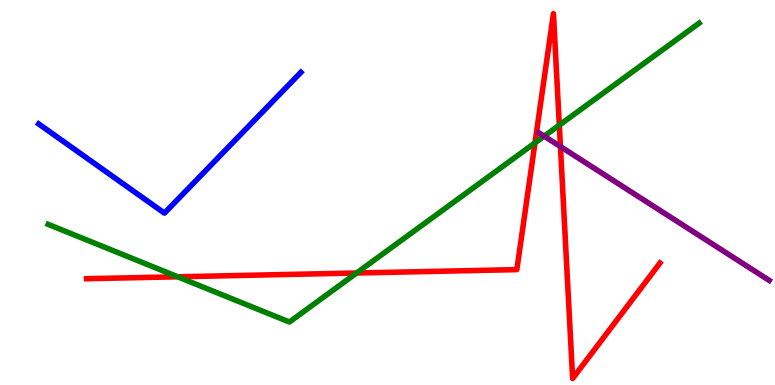[{'lines': ['blue', 'red'], 'intersections': []}, {'lines': ['green', 'red'], 'intersections': [{'x': 2.29, 'y': 2.81}, {'x': 4.6, 'y': 2.91}, {'x': 6.9, 'y': 6.29}, {'x': 7.22, 'y': 6.75}]}, {'lines': ['purple', 'red'], 'intersections': [{'x': 7.23, 'y': 6.19}]}, {'lines': ['blue', 'green'], 'intersections': []}, {'lines': ['blue', 'purple'], 'intersections': []}, {'lines': ['green', 'purple'], 'intersections': [{'x': 7.02, 'y': 6.46}]}]